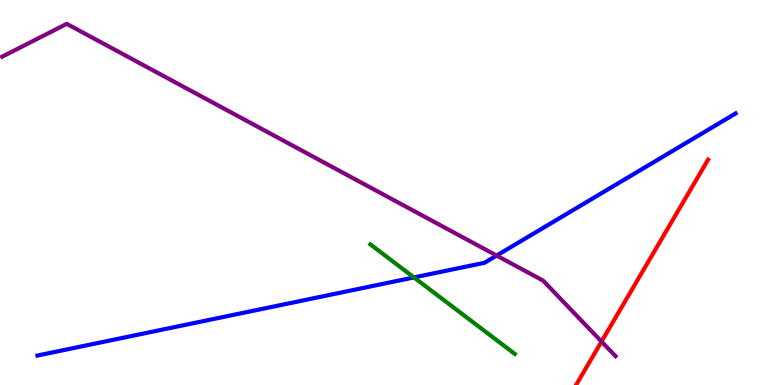[{'lines': ['blue', 'red'], 'intersections': []}, {'lines': ['green', 'red'], 'intersections': []}, {'lines': ['purple', 'red'], 'intersections': [{'x': 7.76, 'y': 1.13}]}, {'lines': ['blue', 'green'], 'intersections': [{'x': 5.34, 'y': 2.79}]}, {'lines': ['blue', 'purple'], 'intersections': [{'x': 6.41, 'y': 3.36}]}, {'lines': ['green', 'purple'], 'intersections': []}]